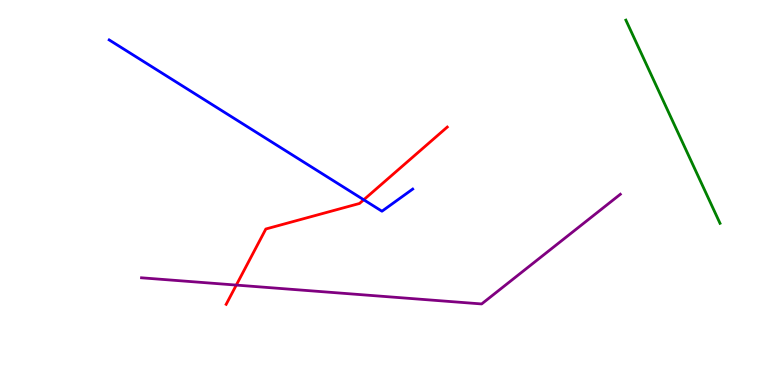[{'lines': ['blue', 'red'], 'intersections': [{'x': 4.69, 'y': 4.81}]}, {'lines': ['green', 'red'], 'intersections': []}, {'lines': ['purple', 'red'], 'intersections': [{'x': 3.05, 'y': 2.6}]}, {'lines': ['blue', 'green'], 'intersections': []}, {'lines': ['blue', 'purple'], 'intersections': []}, {'lines': ['green', 'purple'], 'intersections': []}]